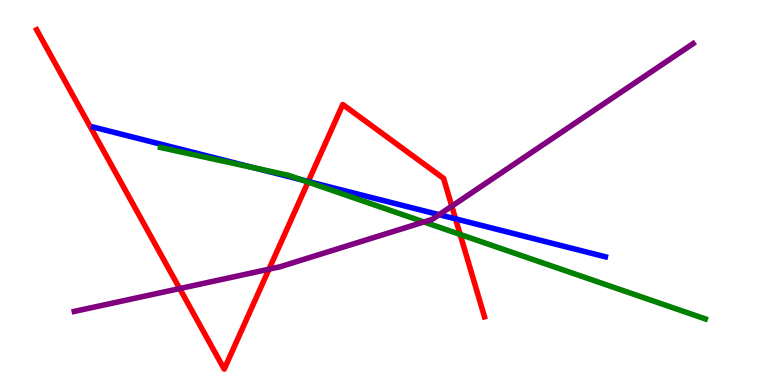[{'lines': ['blue', 'red'], 'intersections': [{'x': 3.98, 'y': 5.28}, {'x': 5.88, 'y': 4.32}]}, {'lines': ['green', 'red'], 'intersections': [{'x': 3.97, 'y': 5.27}, {'x': 5.94, 'y': 3.91}]}, {'lines': ['purple', 'red'], 'intersections': [{'x': 2.32, 'y': 2.5}, {'x': 3.47, 'y': 3.01}, {'x': 5.83, 'y': 4.65}]}, {'lines': ['blue', 'green'], 'intersections': [{'x': 3.29, 'y': 5.64}, {'x': 3.89, 'y': 5.33}]}, {'lines': ['blue', 'purple'], 'intersections': [{'x': 5.67, 'y': 4.42}]}, {'lines': ['green', 'purple'], 'intersections': [{'x': 5.47, 'y': 4.23}]}]